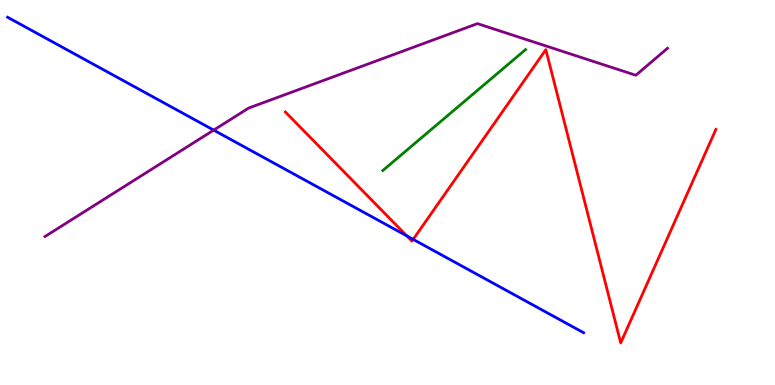[{'lines': ['blue', 'red'], 'intersections': [{'x': 5.25, 'y': 3.87}, {'x': 5.33, 'y': 3.78}]}, {'lines': ['green', 'red'], 'intersections': []}, {'lines': ['purple', 'red'], 'intersections': []}, {'lines': ['blue', 'green'], 'intersections': []}, {'lines': ['blue', 'purple'], 'intersections': [{'x': 2.76, 'y': 6.62}]}, {'lines': ['green', 'purple'], 'intersections': []}]